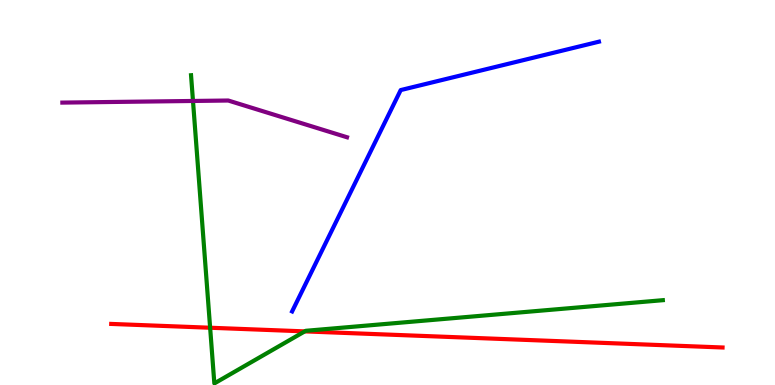[{'lines': ['blue', 'red'], 'intersections': []}, {'lines': ['green', 'red'], 'intersections': [{'x': 2.71, 'y': 1.49}, {'x': 3.93, 'y': 1.39}]}, {'lines': ['purple', 'red'], 'intersections': []}, {'lines': ['blue', 'green'], 'intersections': []}, {'lines': ['blue', 'purple'], 'intersections': []}, {'lines': ['green', 'purple'], 'intersections': [{'x': 2.49, 'y': 7.38}]}]